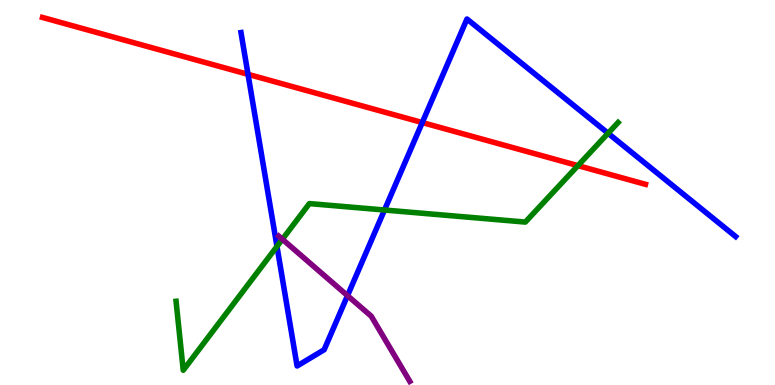[{'lines': ['blue', 'red'], 'intersections': [{'x': 3.2, 'y': 8.07}, {'x': 5.45, 'y': 6.82}]}, {'lines': ['green', 'red'], 'intersections': [{'x': 7.46, 'y': 5.7}]}, {'lines': ['purple', 'red'], 'intersections': []}, {'lines': ['blue', 'green'], 'intersections': [{'x': 3.57, 'y': 3.6}, {'x': 4.96, 'y': 4.55}, {'x': 7.85, 'y': 6.54}]}, {'lines': ['blue', 'purple'], 'intersections': [{'x': 4.48, 'y': 2.32}]}, {'lines': ['green', 'purple'], 'intersections': [{'x': 3.64, 'y': 3.79}]}]